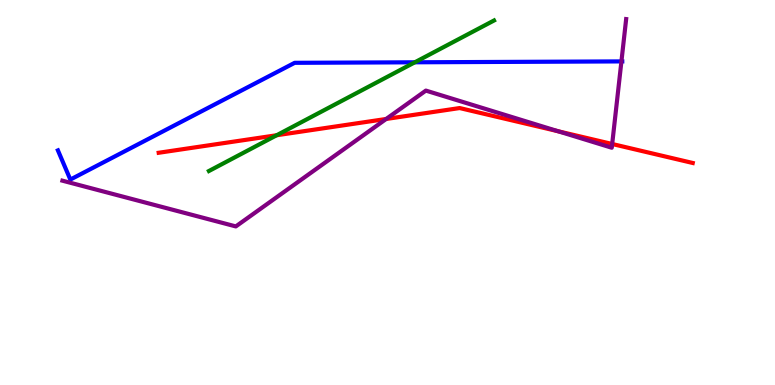[{'lines': ['blue', 'red'], 'intersections': []}, {'lines': ['green', 'red'], 'intersections': [{'x': 3.57, 'y': 6.49}]}, {'lines': ['purple', 'red'], 'intersections': [{'x': 4.98, 'y': 6.91}, {'x': 7.2, 'y': 6.59}, {'x': 7.9, 'y': 6.26}]}, {'lines': ['blue', 'green'], 'intersections': [{'x': 5.35, 'y': 8.38}]}, {'lines': ['blue', 'purple'], 'intersections': [{'x': 8.02, 'y': 8.41}]}, {'lines': ['green', 'purple'], 'intersections': []}]